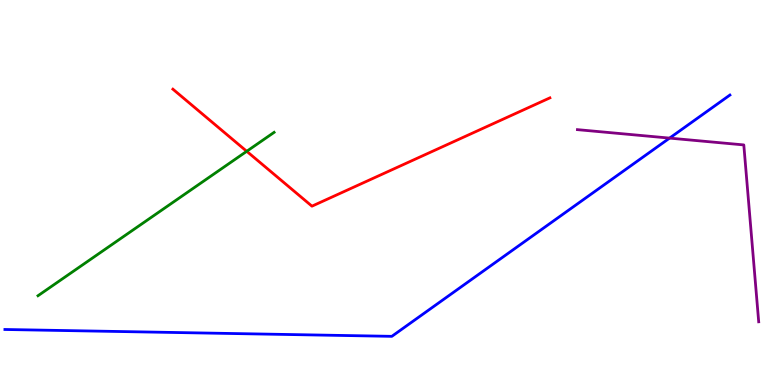[{'lines': ['blue', 'red'], 'intersections': []}, {'lines': ['green', 'red'], 'intersections': [{'x': 3.18, 'y': 6.07}]}, {'lines': ['purple', 'red'], 'intersections': []}, {'lines': ['blue', 'green'], 'intersections': []}, {'lines': ['blue', 'purple'], 'intersections': [{'x': 8.64, 'y': 6.41}]}, {'lines': ['green', 'purple'], 'intersections': []}]